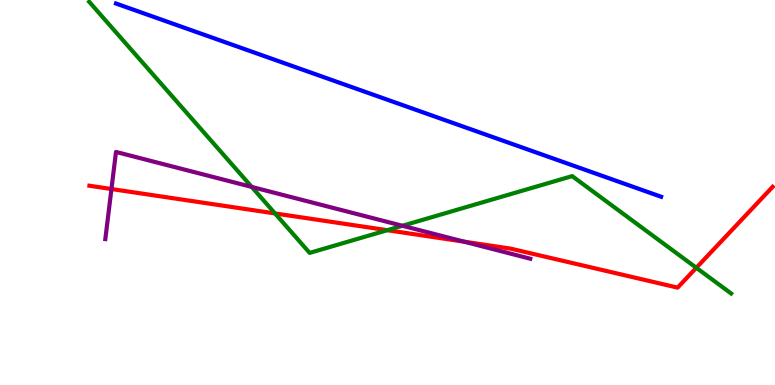[{'lines': ['blue', 'red'], 'intersections': []}, {'lines': ['green', 'red'], 'intersections': [{'x': 3.55, 'y': 4.46}, {'x': 5.0, 'y': 4.02}, {'x': 8.98, 'y': 3.04}]}, {'lines': ['purple', 'red'], 'intersections': [{'x': 1.44, 'y': 5.09}, {'x': 5.99, 'y': 3.72}]}, {'lines': ['blue', 'green'], 'intersections': []}, {'lines': ['blue', 'purple'], 'intersections': []}, {'lines': ['green', 'purple'], 'intersections': [{'x': 3.25, 'y': 5.14}, {'x': 5.19, 'y': 4.14}]}]